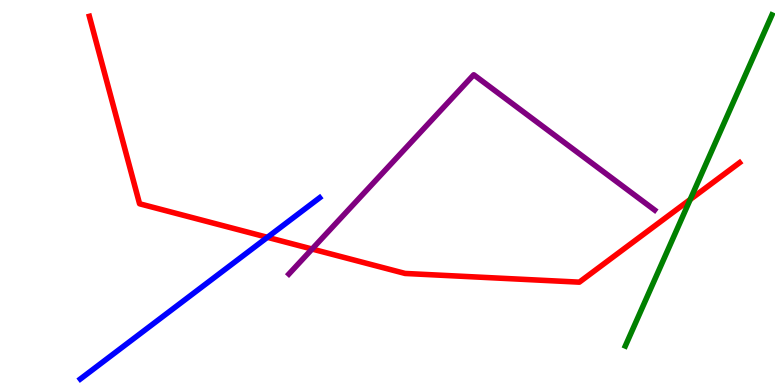[{'lines': ['blue', 'red'], 'intersections': [{'x': 3.45, 'y': 3.84}]}, {'lines': ['green', 'red'], 'intersections': [{'x': 8.91, 'y': 4.82}]}, {'lines': ['purple', 'red'], 'intersections': [{'x': 4.03, 'y': 3.53}]}, {'lines': ['blue', 'green'], 'intersections': []}, {'lines': ['blue', 'purple'], 'intersections': []}, {'lines': ['green', 'purple'], 'intersections': []}]